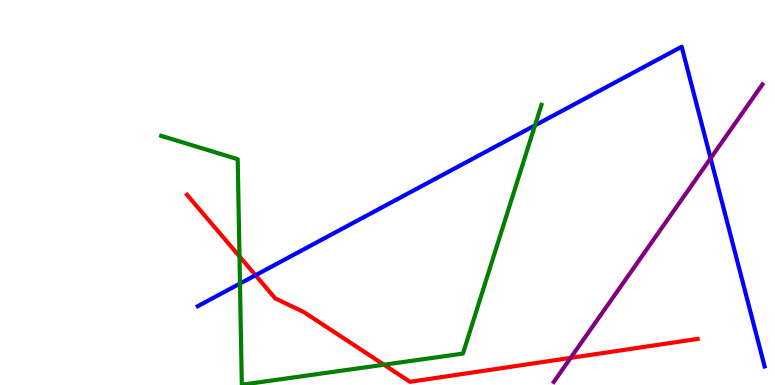[{'lines': ['blue', 'red'], 'intersections': [{'x': 3.3, 'y': 2.85}]}, {'lines': ['green', 'red'], 'intersections': [{'x': 3.09, 'y': 3.34}, {'x': 4.95, 'y': 0.527}]}, {'lines': ['purple', 'red'], 'intersections': [{'x': 7.36, 'y': 0.705}]}, {'lines': ['blue', 'green'], 'intersections': [{'x': 3.1, 'y': 2.63}, {'x': 6.9, 'y': 6.74}]}, {'lines': ['blue', 'purple'], 'intersections': [{'x': 9.17, 'y': 5.89}]}, {'lines': ['green', 'purple'], 'intersections': []}]